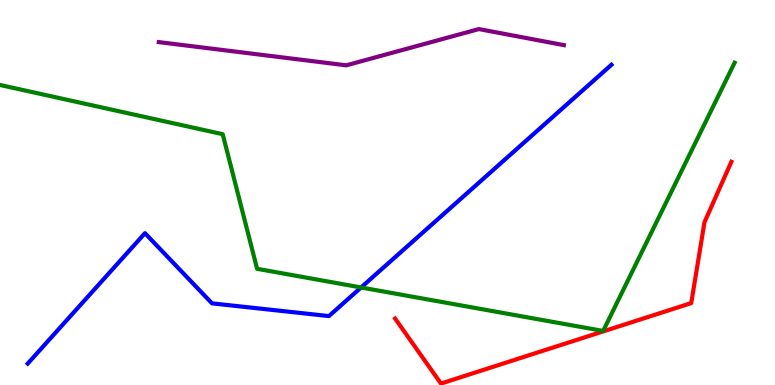[{'lines': ['blue', 'red'], 'intersections': []}, {'lines': ['green', 'red'], 'intersections': []}, {'lines': ['purple', 'red'], 'intersections': []}, {'lines': ['blue', 'green'], 'intersections': [{'x': 4.66, 'y': 2.53}]}, {'lines': ['blue', 'purple'], 'intersections': []}, {'lines': ['green', 'purple'], 'intersections': []}]